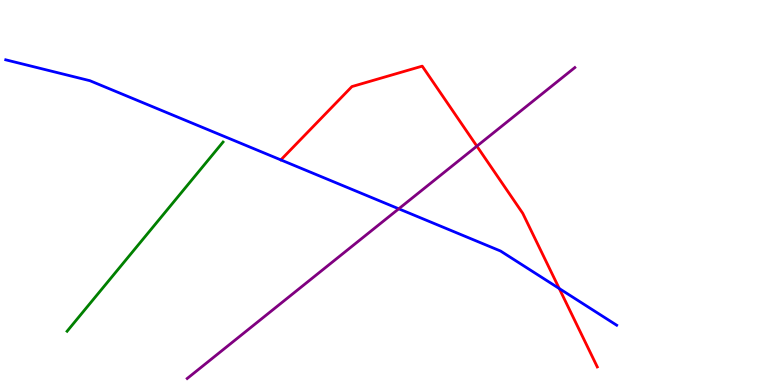[{'lines': ['blue', 'red'], 'intersections': [{'x': 7.22, 'y': 2.51}]}, {'lines': ['green', 'red'], 'intersections': []}, {'lines': ['purple', 'red'], 'intersections': [{'x': 6.15, 'y': 6.2}]}, {'lines': ['blue', 'green'], 'intersections': []}, {'lines': ['blue', 'purple'], 'intersections': [{'x': 5.15, 'y': 4.58}]}, {'lines': ['green', 'purple'], 'intersections': []}]